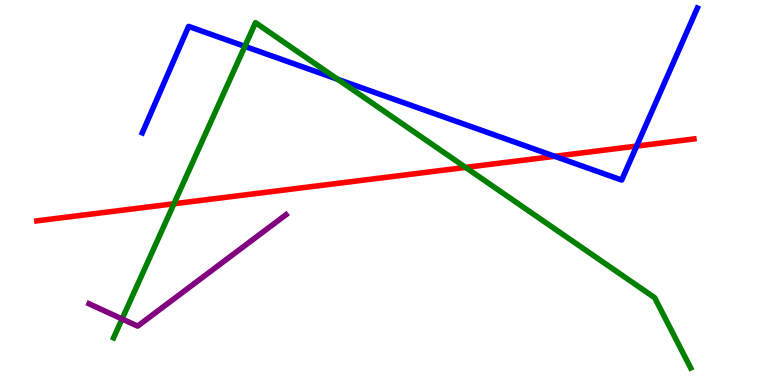[{'lines': ['blue', 'red'], 'intersections': [{'x': 7.16, 'y': 5.94}, {'x': 8.21, 'y': 6.21}]}, {'lines': ['green', 'red'], 'intersections': [{'x': 2.24, 'y': 4.71}, {'x': 6.01, 'y': 5.65}]}, {'lines': ['purple', 'red'], 'intersections': []}, {'lines': ['blue', 'green'], 'intersections': [{'x': 3.16, 'y': 8.8}, {'x': 4.36, 'y': 7.94}]}, {'lines': ['blue', 'purple'], 'intersections': []}, {'lines': ['green', 'purple'], 'intersections': [{'x': 1.58, 'y': 1.72}]}]